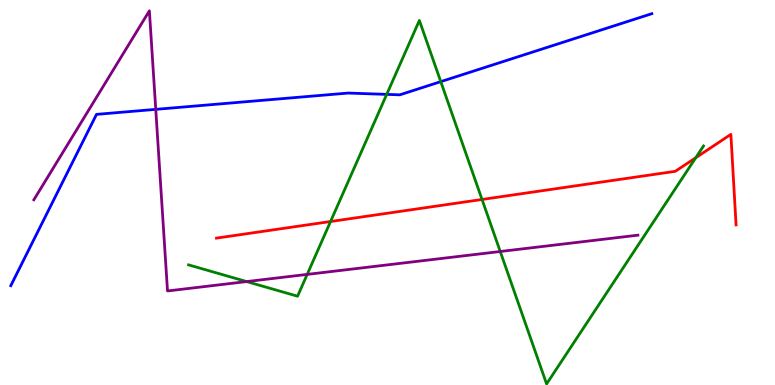[{'lines': ['blue', 'red'], 'intersections': []}, {'lines': ['green', 'red'], 'intersections': [{'x': 4.27, 'y': 4.25}, {'x': 6.22, 'y': 4.82}, {'x': 8.98, 'y': 5.9}]}, {'lines': ['purple', 'red'], 'intersections': []}, {'lines': ['blue', 'green'], 'intersections': [{'x': 4.99, 'y': 7.55}, {'x': 5.69, 'y': 7.88}]}, {'lines': ['blue', 'purple'], 'intersections': [{'x': 2.01, 'y': 7.16}]}, {'lines': ['green', 'purple'], 'intersections': [{'x': 3.18, 'y': 2.69}, {'x': 3.96, 'y': 2.87}, {'x': 6.45, 'y': 3.47}]}]